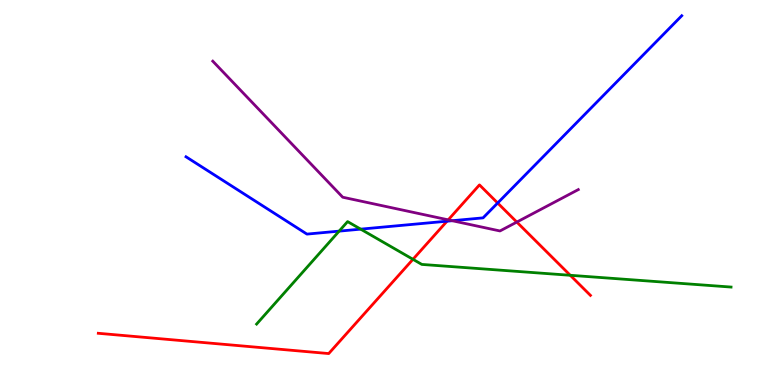[{'lines': ['blue', 'red'], 'intersections': [{'x': 5.77, 'y': 4.25}, {'x': 6.42, 'y': 4.73}]}, {'lines': ['green', 'red'], 'intersections': [{'x': 5.33, 'y': 3.26}, {'x': 7.36, 'y': 2.85}]}, {'lines': ['purple', 'red'], 'intersections': [{'x': 5.78, 'y': 4.29}, {'x': 6.67, 'y': 4.23}]}, {'lines': ['blue', 'green'], 'intersections': [{'x': 4.38, 'y': 4.0}, {'x': 4.65, 'y': 4.05}]}, {'lines': ['blue', 'purple'], 'intersections': [{'x': 5.83, 'y': 4.27}]}, {'lines': ['green', 'purple'], 'intersections': []}]